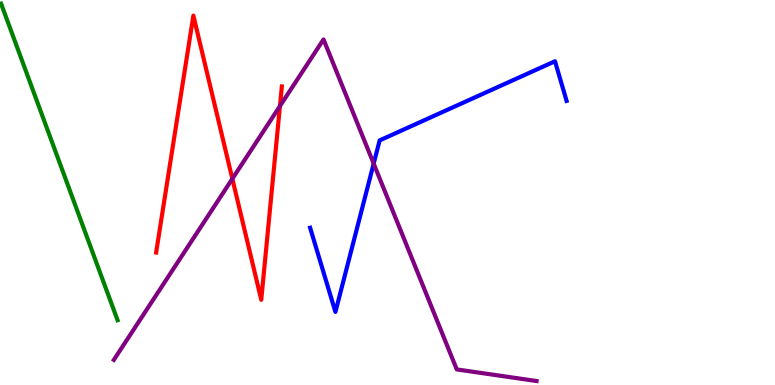[{'lines': ['blue', 'red'], 'intersections': []}, {'lines': ['green', 'red'], 'intersections': []}, {'lines': ['purple', 'red'], 'intersections': [{'x': 3.0, 'y': 5.36}, {'x': 3.61, 'y': 7.25}]}, {'lines': ['blue', 'green'], 'intersections': []}, {'lines': ['blue', 'purple'], 'intersections': [{'x': 4.82, 'y': 5.75}]}, {'lines': ['green', 'purple'], 'intersections': []}]